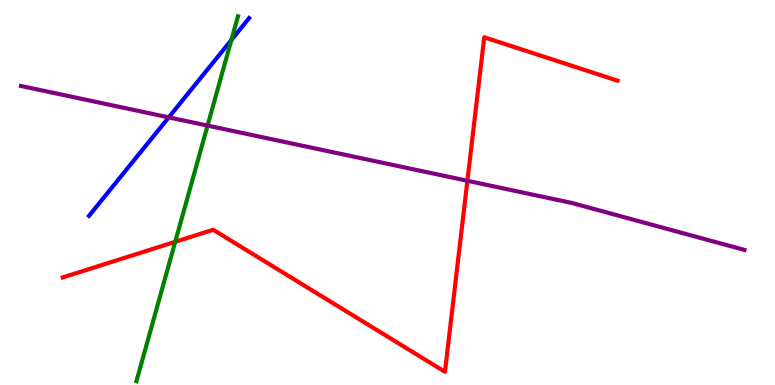[{'lines': ['blue', 'red'], 'intersections': []}, {'lines': ['green', 'red'], 'intersections': [{'x': 2.26, 'y': 3.72}]}, {'lines': ['purple', 'red'], 'intersections': [{'x': 6.03, 'y': 5.3}]}, {'lines': ['blue', 'green'], 'intersections': [{'x': 2.99, 'y': 8.96}]}, {'lines': ['blue', 'purple'], 'intersections': [{'x': 2.18, 'y': 6.95}]}, {'lines': ['green', 'purple'], 'intersections': [{'x': 2.68, 'y': 6.74}]}]